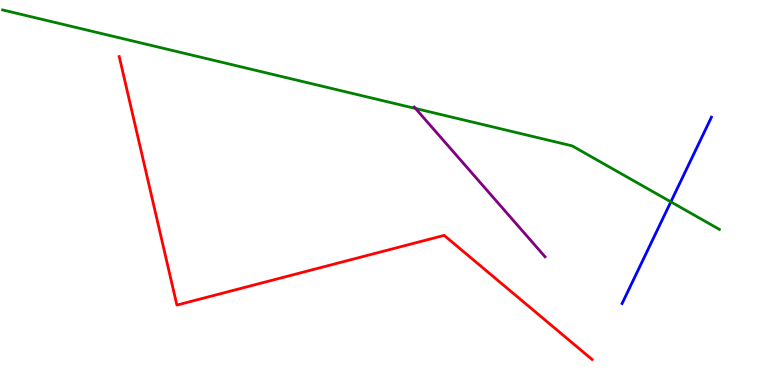[{'lines': ['blue', 'red'], 'intersections': []}, {'lines': ['green', 'red'], 'intersections': []}, {'lines': ['purple', 'red'], 'intersections': []}, {'lines': ['blue', 'green'], 'intersections': [{'x': 8.66, 'y': 4.76}]}, {'lines': ['blue', 'purple'], 'intersections': []}, {'lines': ['green', 'purple'], 'intersections': [{'x': 5.36, 'y': 7.18}]}]